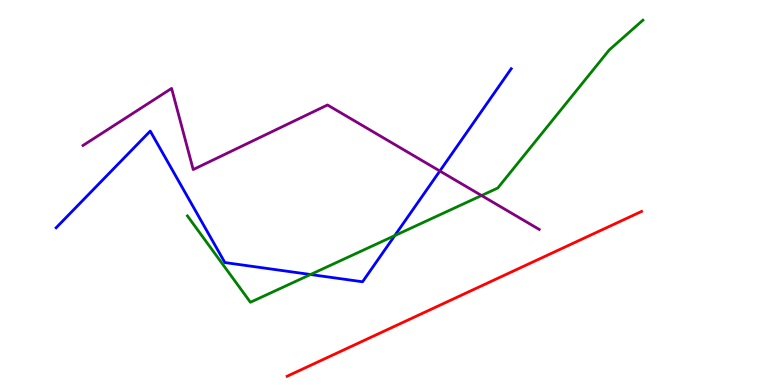[{'lines': ['blue', 'red'], 'intersections': []}, {'lines': ['green', 'red'], 'intersections': []}, {'lines': ['purple', 'red'], 'intersections': []}, {'lines': ['blue', 'green'], 'intersections': [{'x': 4.01, 'y': 2.87}, {'x': 5.09, 'y': 3.88}]}, {'lines': ['blue', 'purple'], 'intersections': [{'x': 5.68, 'y': 5.56}]}, {'lines': ['green', 'purple'], 'intersections': [{'x': 6.21, 'y': 4.92}]}]